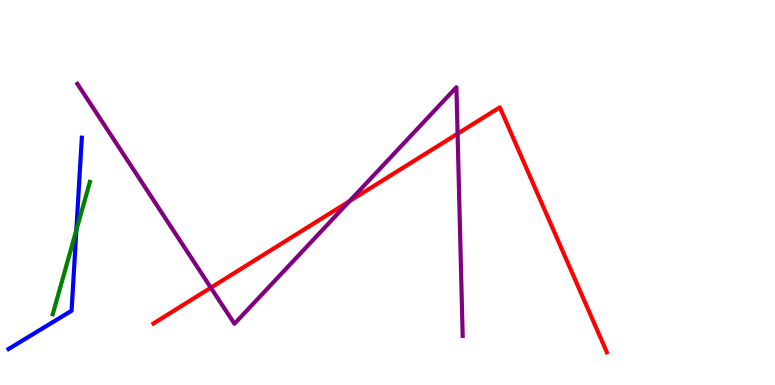[{'lines': ['blue', 'red'], 'intersections': []}, {'lines': ['green', 'red'], 'intersections': []}, {'lines': ['purple', 'red'], 'intersections': [{'x': 2.72, 'y': 2.53}, {'x': 4.51, 'y': 4.77}, {'x': 5.9, 'y': 6.53}]}, {'lines': ['blue', 'green'], 'intersections': [{'x': 0.985, 'y': 4.02}]}, {'lines': ['blue', 'purple'], 'intersections': []}, {'lines': ['green', 'purple'], 'intersections': []}]